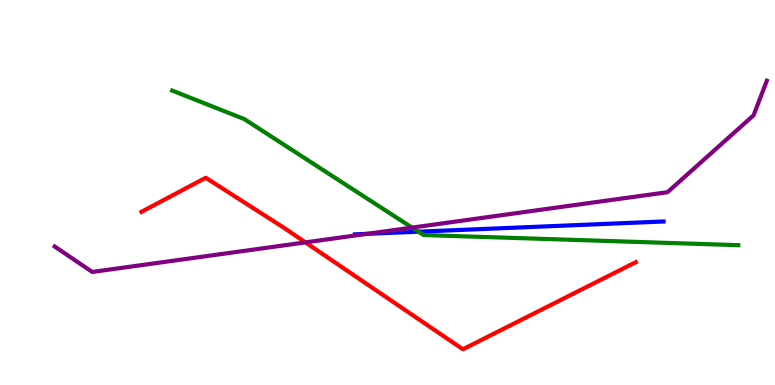[{'lines': ['blue', 'red'], 'intersections': []}, {'lines': ['green', 'red'], 'intersections': []}, {'lines': ['purple', 'red'], 'intersections': [{'x': 3.94, 'y': 3.7}]}, {'lines': ['blue', 'green'], 'intersections': [{'x': 5.4, 'y': 3.98}]}, {'lines': ['blue', 'purple'], 'intersections': [{'x': 4.74, 'y': 3.93}]}, {'lines': ['green', 'purple'], 'intersections': [{'x': 5.32, 'y': 4.09}]}]